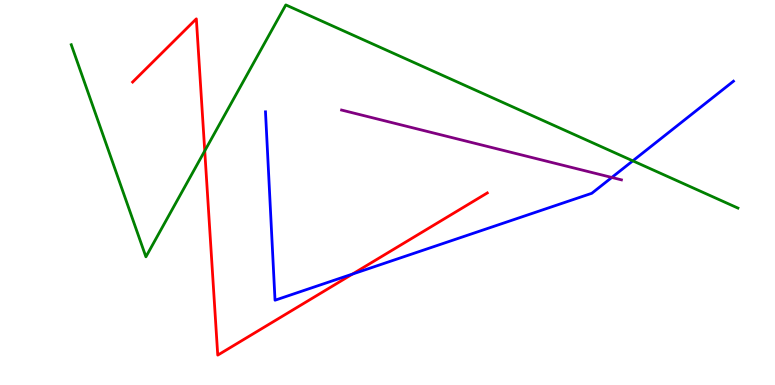[{'lines': ['blue', 'red'], 'intersections': [{'x': 4.55, 'y': 2.88}]}, {'lines': ['green', 'red'], 'intersections': [{'x': 2.64, 'y': 6.08}]}, {'lines': ['purple', 'red'], 'intersections': []}, {'lines': ['blue', 'green'], 'intersections': [{'x': 8.17, 'y': 5.82}]}, {'lines': ['blue', 'purple'], 'intersections': [{'x': 7.89, 'y': 5.39}]}, {'lines': ['green', 'purple'], 'intersections': []}]